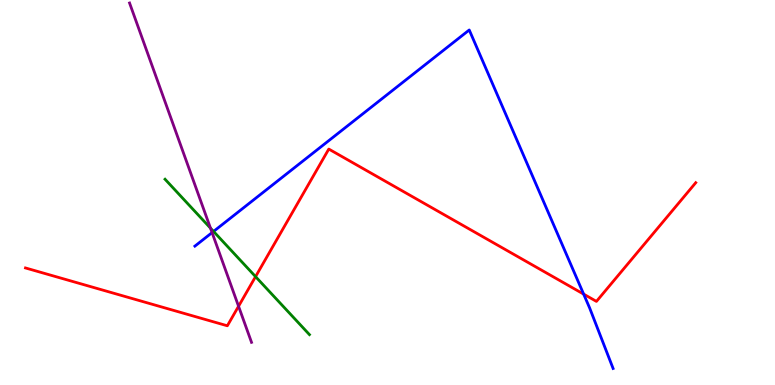[{'lines': ['blue', 'red'], 'intersections': [{'x': 7.53, 'y': 2.36}]}, {'lines': ['green', 'red'], 'intersections': [{'x': 3.3, 'y': 2.81}]}, {'lines': ['purple', 'red'], 'intersections': [{'x': 3.08, 'y': 2.05}]}, {'lines': ['blue', 'green'], 'intersections': [{'x': 2.76, 'y': 3.99}]}, {'lines': ['blue', 'purple'], 'intersections': [{'x': 2.74, 'y': 3.96}]}, {'lines': ['green', 'purple'], 'intersections': [{'x': 2.72, 'y': 4.07}]}]